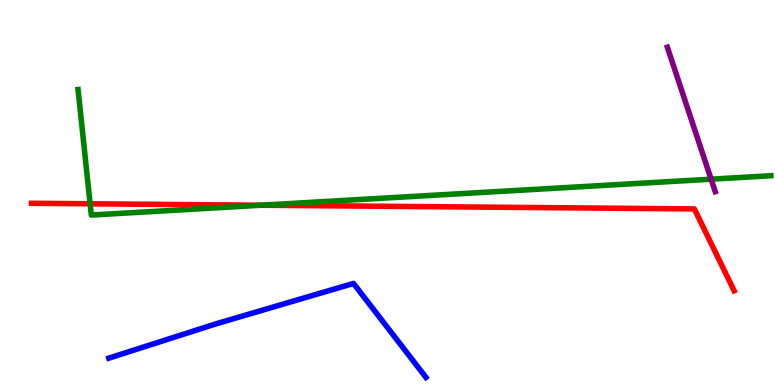[{'lines': ['blue', 'red'], 'intersections': []}, {'lines': ['green', 'red'], 'intersections': [{'x': 1.16, 'y': 4.71}, {'x': 3.37, 'y': 4.67}]}, {'lines': ['purple', 'red'], 'intersections': []}, {'lines': ['blue', 'green'], 'intersections': []}, {'lines': ['blue', 'purple'], 'intersections': []}, {'lines': ['green', 'purple'], 'intersections': [{'x': 9.18, 'y': 5.35}]}]